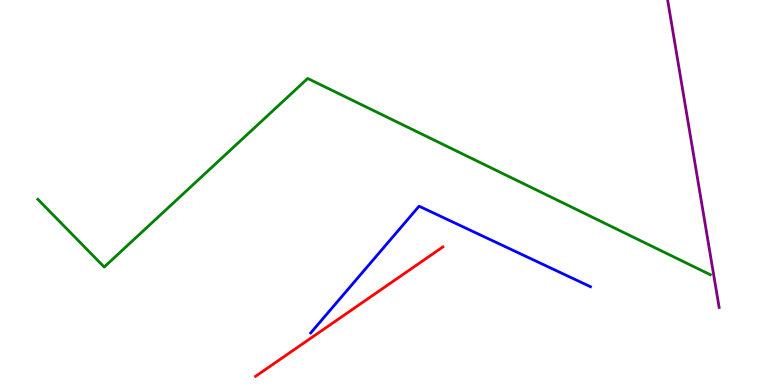[{'lines': ['blue', 'red'], 'intersections': []}, {'lines': ['green', 'red'], 'intersections': []}, {'lines': ['purple', 'red'], 'intersections': []}, {'lines': ['blue', 'green'], 'intersections': []}, {'lines': ['blue', 'purple'], 'intersections': []}, {'lines': ['green', 'purple'], 'intersections': []}]